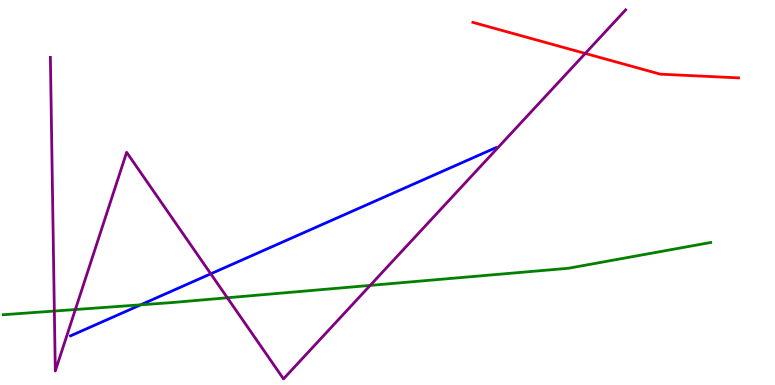[{'lines': ['blue', 'red'], 'intersections': []}, {'lines': ['green', 'red'], 'intersections': []}, {'lines': ['purple', 'red'], 'intersections': [{'x': 7.55, 'y': 8.61}]}, {'lines': ['blue', 'green'], 'intersections': [{'x': 1.82, 'y': 2.08}]}, {'lines': ['blue', 'purple'], 'intersections': [{'x': 2.72, 'y': 2.89}]}, {'lines': ['green', 'purple'], 'intersections': [{'x': 0.701, 'y': 1.92}, {'x': 0.972, 'y': 1.96}, {'x': 2.93, 'y': 2.27}, {'x': 4.78, 'y': 2.59}]}]